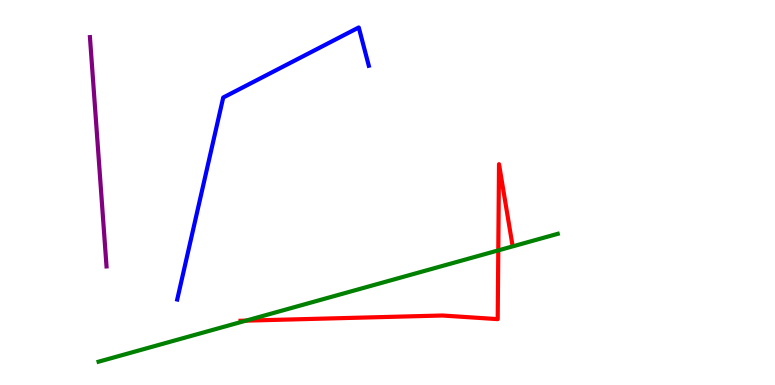[{'lines': ['blue', 'red'], 'intersections': []}, {'lines': ['green', 'red'], 'intersections': [{'x': 3.17, 'y': 1.67}, {'x': 6.43, 'y': 3.5}]}, {'lines': ['purple', 'red'], 'intersections': []}, {'lines': ['blue', 'green'], 'intersections': []}, {'lines': ['blue', 'purple'], 'intersections': []}, {'lines': ['green', 'purple'], 'intersections': []}]